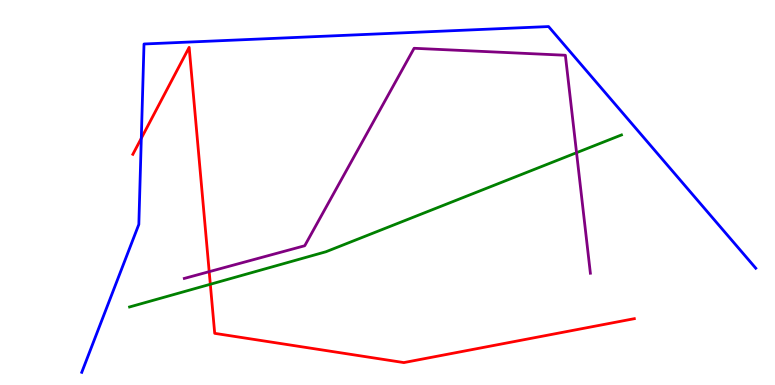[{'lines': ['blue', 'red'], 'intersections': [{'x': 1.82, 'y': 6.41}]}, {'lines': ['green', 'red'], 'intersections': [{'x': 2.71, 'y': 2.62}]}, {'lines': ['purple', 'red'], 'intersections': [{'x': 2.7, 'y': 2.94}]}, {'lines': ['blue', 'green'], 'intersections': []}, {'lines': ['blue', 'purple'], 'intersections': []}, {'lines': ['green', 'purple'], 'intersections': [{'x': 7.44, 'y': 6.03}]}]